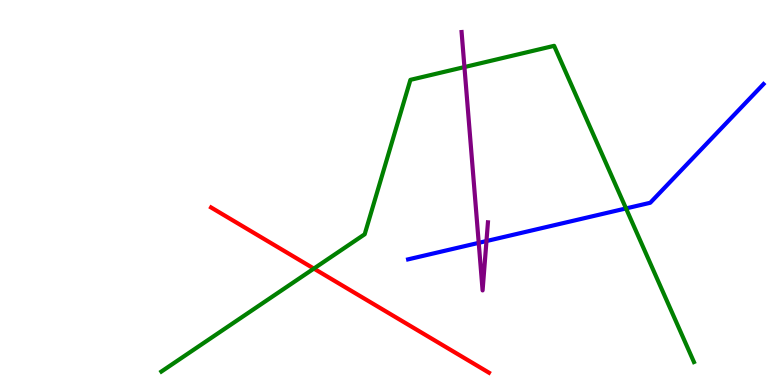[{'lines': ['blue', 'red'], 'intersections': []}, {'lines': ['green', 'red'], 'intersections': [{'x': 4.05, 'y': 3.02}]}, {'lines': ['purple', 'red'], 'intersections': []}, {'lines': ['blue', 'green'], 'intersections': [{'x': 8.08, 'y': 4.59}]}, {'lines': ['blue', 'purple'], 'intersections': [{'x': 6.18, 'y': 3.69}, {'x': 6.28, 'y': 3.74}]}, {'lines': ['green', 'purple'], 'intersections': [{'x': 5.99, 'y': 8.26}]}]